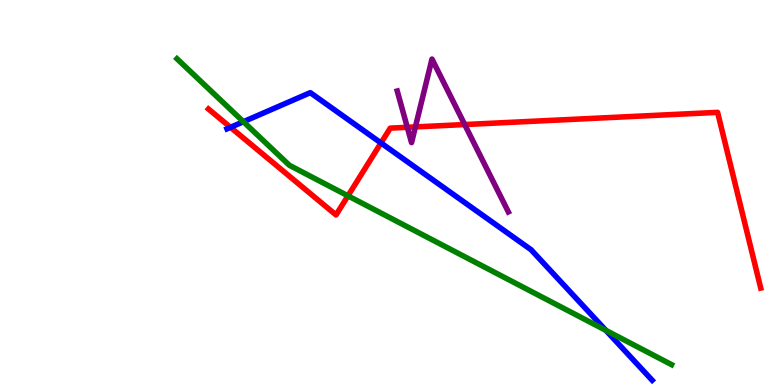[{'lines': ['blue', 'red'], 'intersections': [{'x': 2.97, 'y': 6.69}, {'x': 4.92, 'y': 6.29}]}, {'lines': ['green', 'red'], 'intersections': [{'x': 4.49, 'y': 4.91}]}, {'lines': ['purple', 'red'], 'intersections': [{'x': 5.26, 'y': 6.69}, {'x': 5.36, 'y': 6.7}, {'x': 6.0, 'y': 6.77}]}, {'lines': ['blue', 'green'], 'intersections': [{'x': 3.14, 'y': 6.84}, {'x': 7.82, 'y': 1.42}]}, {'lines': ['blue', 'purple'], 'intersections': []}, {'lines': ['green', 'purple'], 'intersections': []}]